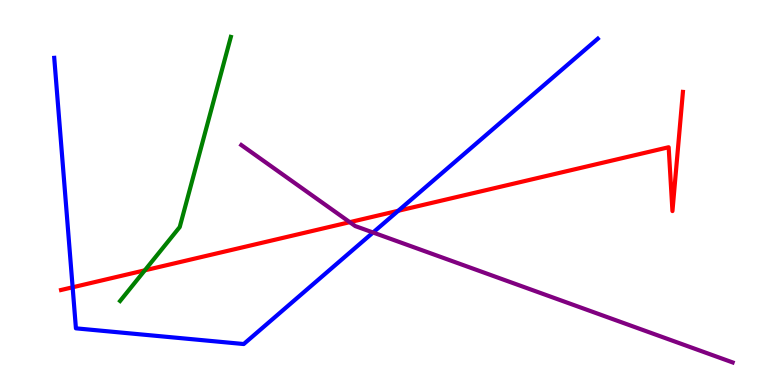[{'lines': ['blue', 'red'], 'intersections': [{'x': 0.937, 'y': 2.54}, {'x': 5.14, 'y': 4.53}]}, {'lines': ['green', 'red'], 'intersections': [{'x': 1.87, 'y': 2.98}]}, {'lines': ['purple', 'red'], 'intersections': [{'x': 4.51, 'y': 4.23}]}, {'lines': ['blue', 'green'], 'intersections': []}, {'lines': ['blue', 'purple'], 'intersections': [{'x': 4.81, 'y': 3.96}]}, {'lines': ['green', 'purple'], 'intersections': []}]